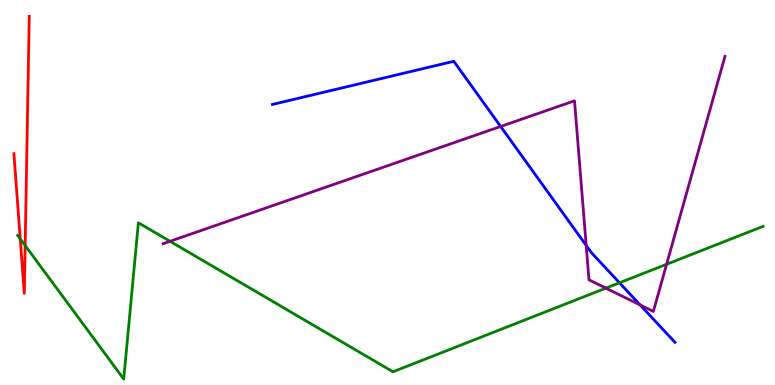[{'lines': ['blue', 'red'], 'intersections': []}, {'lines': ['green', 'red'], 'intersections': [{'x': 0.261, 'y': 3.8}, {'x': 0.325, 'y': 3.62}]}, {'lines': ['purple', 'red'], 'intersections': []}, {'lines': ['blue', 'green'], 'intersections': [{'x': 7.99, 'y': 2.65}]}, {'lines': ['blue', 'purple'], 'intersections': [{'x': 6.46, 'y': 6.72}, {'x': 7.56, 'y': 3.63}, {'x': 8.26, 'y': 2.08}]}, {'lines': ['green', 'purple'], 'intersections': [{'x': 2.19, 'y': 3.73}, {'x': 7.82, 'y': 2.52}, {'x': 8.6, 'y': 3.14}]}]